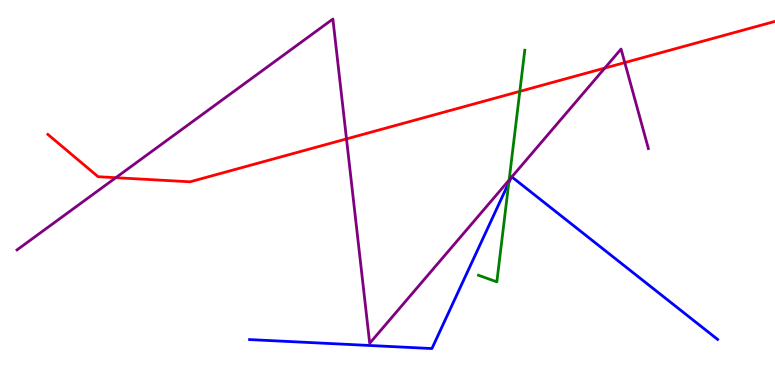[{'lines': ['blue', 'red'], 'intersections': []}, {'lines': ['green', 'red'], 'intersections': [{'x': 6.71, 'y': 7.63}]}, {'lines': ['purple', 'red'], 'intersections': [{'x': 1.49, 'y': 5.38}, {'x': 4.47, 'y': 6.39}, {'x': 7.8, 'y': 8.23}, {'x': 8.06, 'y': 8.37}]}, {'lines': ['blue', 'green'], 'intersections': [{'x': 6.57, 'y': 5.26}]}, {'lines': ['blue', 'purple'], 'intersections': [{'x': 6.59, 'y': 5.38}, {'x': 6.6, 'y': 5.41}]}, {'lines': ['green', 'purple'], 'intersections': [{'x': 6.57, 'y': 5.32}]}]